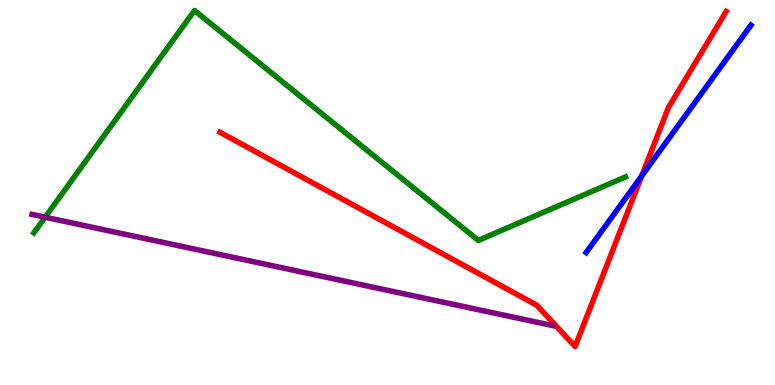[{'lines': ['blue', 'red'], 'intersections': [{'x': 8.28, 'y': 5.43}]}, {'lines': ['green', 'red'], 'intersections': []}, {'lines': ['purple', 'red'], 'intersections': []}, {'lines': ['blue', 'green'], 'intersections': []}, {'lines': ['blue', 'purple'], 'intersections': []}, {'lines': ['green', 'purple'], 'intersections': [{'x': 0.582, 'y': 4.36}]}]